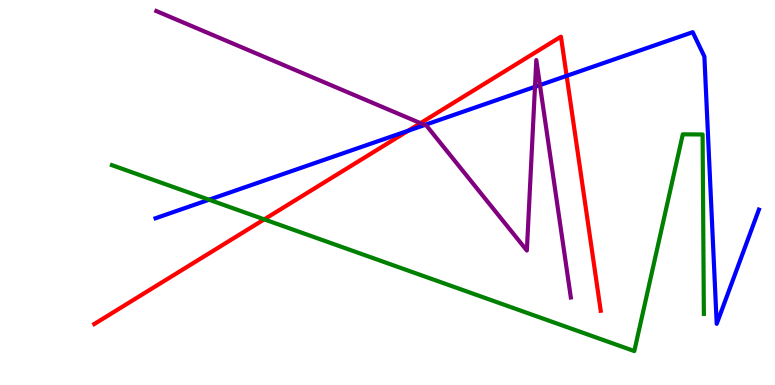[{'lines': ['blue', 'red'], 'intersections': [{'x': 5.27, 'y': 6.6}, {'x': 7.31, 'y': 8.03}]}, {'lines': ['green', 'red'], 'intersections': [{'x': 3.41, 'y': 4.3}]}, {'lines': ['purple', 'red'], 'intersections': [{'x': 5.43, 'y': 6.8}]}, {'lines': ['blue', 'green'], 'intersections': [{'x': 2.7, 'y': 4.81}]}, {'lines': ['blue', 'purple'], 'intersections': [{'x': 5.48, 'y': 6.75}, {'x': 6.9, 'y': 7.75}, {'x': 6.97, 'y': 7.79}]}, {'lines': ['green', 'purple'], 'intersections': []}]